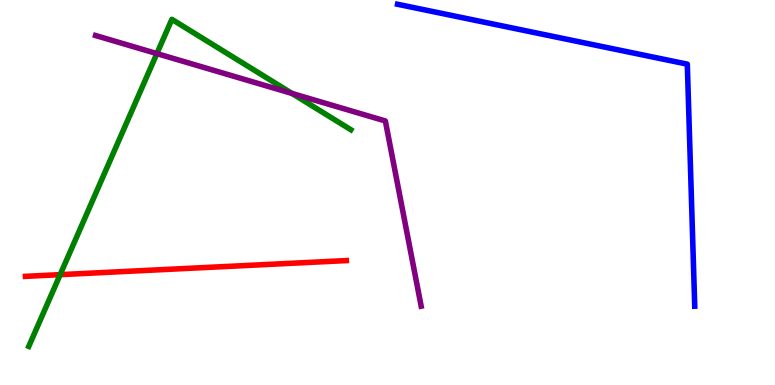[{'lines': ['blue', 'red'], 'intersections': []}, {'lines': ['green', 'red'], 'intersections': [{'x': 0.776, 'y': 2.87}]}, {'lines': ['purple', 'red'], 'intersections': []}, {'lines': ['blue', 'green'], 'intersections': []}, {'lines': ['blue', 'purple'], 'intersections': []}, {'lines': ['green', 'purple'], 'intersections': [{'x': 2.02, 'y': 8.61}, {'x': 3.77, 'y': 7.57}]}]